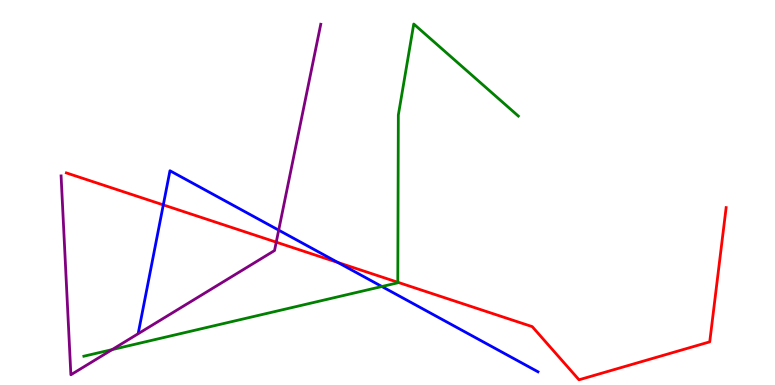[{'lines': ['blue', 'red'], 'intersections': [{'x': 2.11, 'y': 4.68}, {'x': 4.36, 'y': 3.18}]}, {'lines': ['green', 'red'], 'intersections': [{'x': 5.13, 'y': 2.67}]}, {'lines': ['purple', 'red'], 'intersections': [{'x': 3.56, 'y': 3.71}]}, {'lines': ['blue', 'green'], 'intersections': [{'x': 4.93, 'y': 2.56}]}, {'lines': ['blue', 'purple'], 'intersections': [{'x': 3.6, 'y': 4.02}]}, {'lines': ['green', 'purple'], 'intersections': [{'x': 1.45, 'y': 0.919}]}]